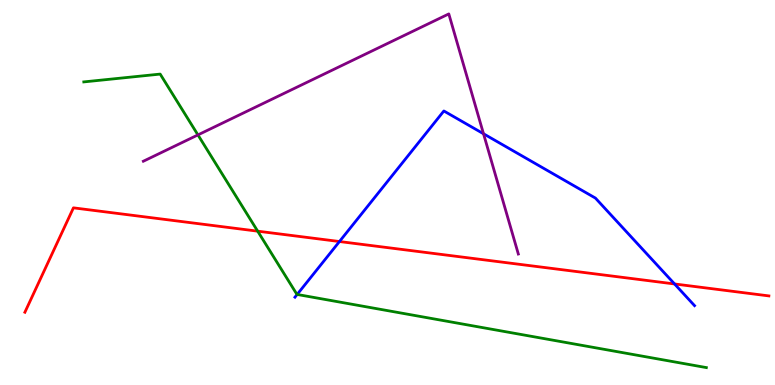[{'lines': ['blue', 'red'], 'intersections': [{'x': 4.38, 'y': 3.73}, {'x': 8.7, 'y': 2.62}]}, {'lines': ['green', 'red'], 'intersections': [{'x': 3.32, 'y': 4.0}]}, {'lines': ['purple', 'red'], 'intersections': []}, {'lines': ['blue', 'green'], 'intersections': [{'x': 3.83, 'y': 2.35}]}, {'lines': ['blue', 'purple'], 'intersections': [{'x': 6.24, 'y': 6.53}]}, {'lines': ['green', 'purple'], 'intersections': [{'x': 2.55, 'y': 6.5}]}]